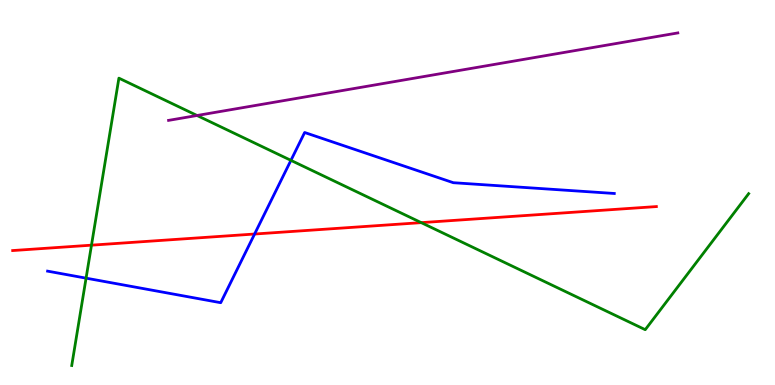[{'lines': ['blue', 'red'], 'intersections': [{'x': 3.29, 'y': 3.92}]}, {'lines': ['green', 'red'], 'intersections': [{'x': 1.18, 'y': 3.63}, {'x': 5.44, 'y': 4.22}]}, {'lines': ['purple', 'red'], 'intersections': []}, {'lines': ['blue', 'green'], 'intersections': [{'x': 1.11, 'y': 2.78}, {'x': 3.75, 'y': 5.83}]}, {'lines': ['blue', 'purple'], 'intersections': []}, {'lines': ['green', 'purple'], 'intersections': [{'x': 2.54, 'y': 7.0}]}]